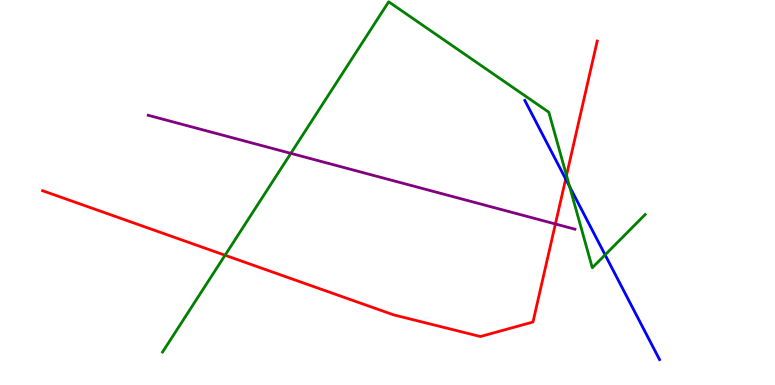[{'lines': ['blue', 'red'], 'intersections': [{'x': 7.3, 'y': 5.35}]}, {'lines': ['green', 'red'], 'intersections': [{'x': 2.9, 'y': 3.37}, {'x': 7.31, 'y': 5.44}]}, {'lines': ['purple', 'red'], 'intersections': [{'x': 7.17, 'y': 4.18}]}, {'lines': ['blue', 'green'], 'intersections': [{'x': 7.35, 'y': 5.15}, {'x': 7.81, 'y': 3.38}]}, {'lines': ['blue', 'purple'], 'intersections': []}, {'lines': ['green', 'purple'], 'intersections': [{'x': 3.75, 'y': 6.02}]}]